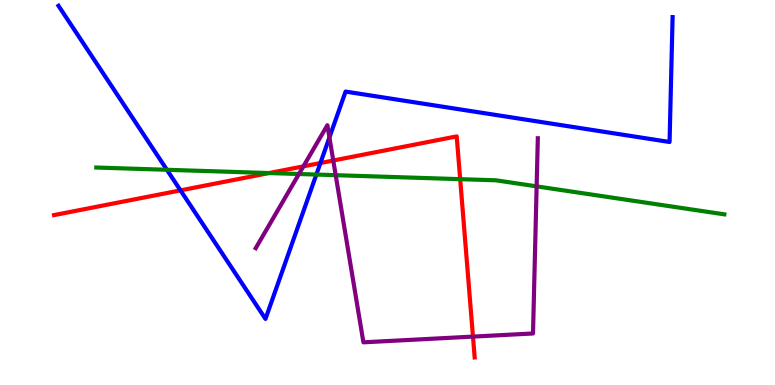[{'lines': ['blue', 'red'], 'intersections': [{'x': 2.33, 'y': 5.06}, {'x': 4.13, 'y': 5.77}]}, {'lines': ['green', 'red'], 'intersections': [{'x': 3.47, 'y': 5.51}, {'x': 5.94, 'y': 5.35}]}, {'lines': ['purple', 'red'], 'intersections': [{'x': 3.91, 'y': 5.68}, {'x': 4.3, 'y': 5.83}, {'x': 6.1, 'y': 1.26}]}, {'lines': ['blue', 'green'], 'intersections': [{'x': 2.15, 'y': 5.59}, {'x': 4.08, 'y': 5.47}]}, {'lines': ['blue', 'purple'], 'intersections': [{'x': 4.25, 'y': 6.43}]}, {'lines': ['green', 'purple'], 'intersections': [{'x': 3.86, 'y': 5.48}, {'x': 4.33, 'y': 5.45}, {'x': 6.92, 'y': 5.16}]}]